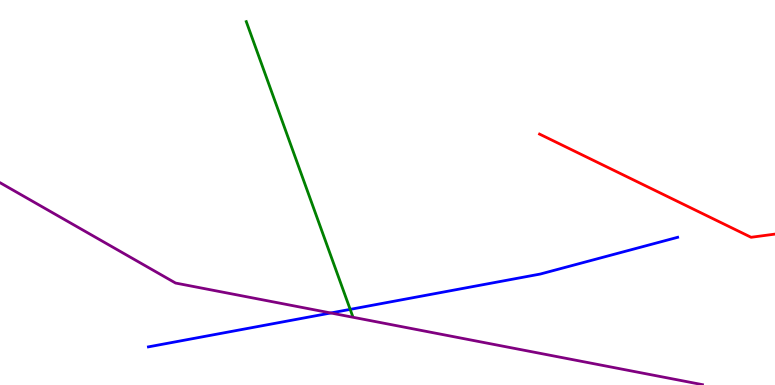[{'lines': ['blue', 'red'], 'intersections': []}, {'lines': ['green', 'red'], 'intersections': []}, {'lines': ['purple', 'red'], 'intersections': []}, {'lines': ['blue', 'green'], 'intersections': [{'x': 4.52, 'y': 1.96}]}, {'lines': ['blue', 'purple'], 'intersections': [{'x': 4.27, 'y': 1.87}]}, {'lines': ['green', 'purple'], 'intersections': []}]